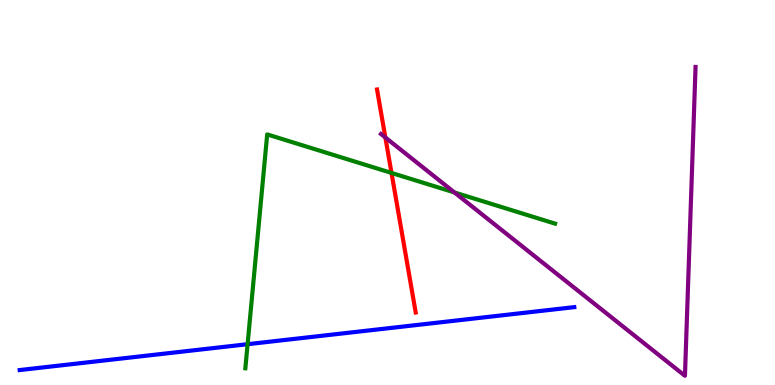[{'lines': ['blue', 'red'], 'intersections': []}, {'lines': ['green', 'red'], 'intersections': [{'x': 5.05, 'y': 5.51}]}, {'lines': ['purple', 'red'], 'intersections': [{'x': 4.97, 'y': 6.43}]}, {'lines': ['blue', 'green'], 'intersections': [{'x': 3.19, 'y': 1.06}]}, {'lines': ['blue', 'purple'], 'intersections': []}, {'lines': ['green', 'purple'], 'intersections': [{'x': 5.86, 'y': 5.0}]}]